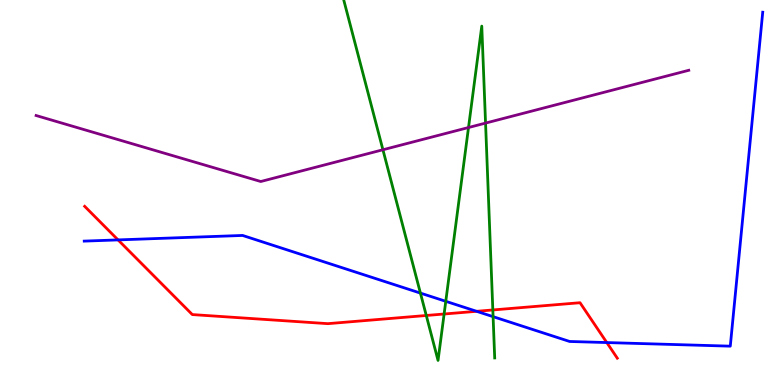[{'lines': ['blue', 'red'], 'intersections': [{'x': 1.52, 'y': 3.77}, {'x': 6.15, 'y': 1.91}, {'x': 7.83, 'y': 1.1}]}, {'lines': ['green', 'red'], 'intersections': [{'x': 5.5, 'y': 1.81}, {'x': 5.73, 'y': 1.84}, {'x': 6.36, 'y': 1.95}]}, {'lines': ['purple', 'red'], 'intersections': []}, {'lines': ['blue', 'green'], 'intersections': [{'x': 5.42, 'y': 2.39}, {'x': 5.75, 'y': 2.17}, {'x': 6.36, 'y': 1.78}]}, {'lines': ['blue', 'purple'], 'intersections': []}, {'lines': ['green', 'purple'], 'intersections': [{'x': 4.94, 'y': 6.11}, {'x': 6.05, 'y': 6.69}, {'x': 6.27, 'y': 6.8}]}]